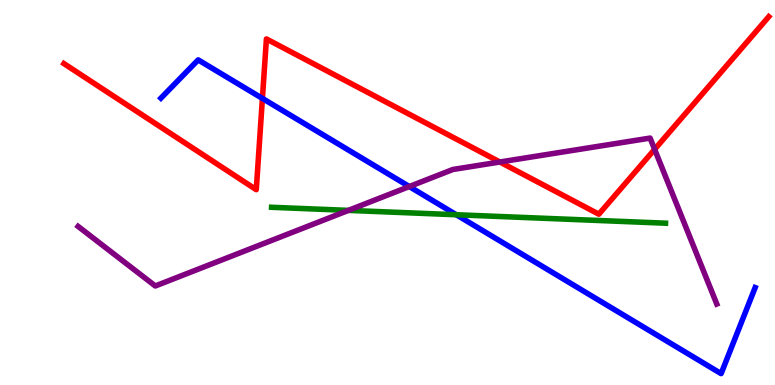[{'lines': ['blue', 'red'], 'intersections': [{'x': 3.39, 'y': 7.44}]}, {'lines': ['green', 'red'], 'intersections': []}, {'lines': ['purple', 'red'], 'intersections': [{'x': 6.45, 'y': 5.79}, {'x': 8.45, 'y': 6.12}]}, {'lines': ['blue', 'green'], 'intersections': [{'x': 5.89, 'y': 4.42}]}, {'lines': ['blue', 'purple'], 'intersections': [{'x': 5.28, 'y': 5.15}]}, {'lines': ['green', 'purple'], 'intersections': [{'x': 4.5, 'y': 4.54}]}]